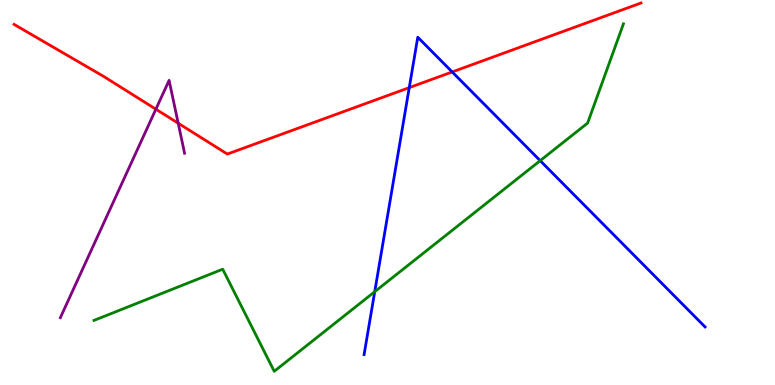[{'lines': ['blue', 'red'], 'intersections': [{'x': 5.28, 'y': 7.72}, {'x': 5.83, 'y': 8.13}]}, {'lines': ['green', 'red'], 'intersections': []}, {'lines': ['purple', 'red'], 'intersections': [{'x': 2.01, 'y': 7.16}, {'x': 2.3, 'y': 6.8}]}, {'lines': ['blue', 'green'], 'intersections': [{'x': 4.84, 'y': 2.42}, {'x': 6.97, 'y': 5.83}]}, {'lines': ['blue', 'purple'], 'intersections': []}, {'lines': ['green', 'purple'], 'intersections': []}]